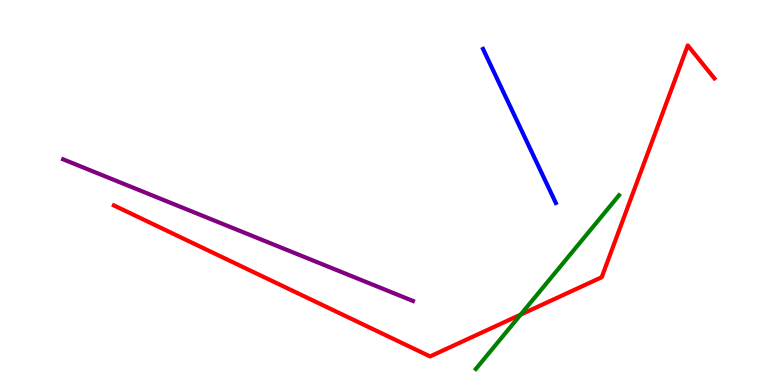[{'lines': ['blue', 'red'], 'intersections': []}, {'lines': ['green', 'red'], 'intersections': [{'x': 6.72, 'y': 1.83}]}, {'lines': ['purple', 'red'], 'intersections': []}, {'lines': ['blue', 'green'], 'intersections': []}, {'lines': ['blue', 'purple'], 'intersections': []}, {'lines': ['green', 'purple'], 'intersections': []}]